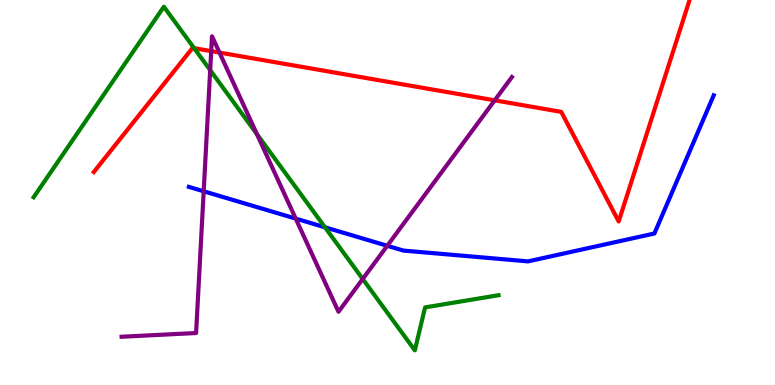[{'lines': ['blue', 'red'], 'intersections': []}, {'lines': ['green', 'red'], 'intersections': [{'x': 2.5, 'y': 8.75}]}, {'lines': ['purple', 'red'], 'intersections': [{'x': 2.73, 'y': 8.67}, {'x': 2.83, 'y': 8.63}, {'x': 6.38, 'y': 7.39}]}, {'lines': ['blue', 'green'], 'intersections': [{'x': 4.19, 'y': 4.1}]}, {'lines': ['blue', 'purple'], 'intersections': [{'x': 2.63, 'y': 5.03}, {'x': 3.82, 'y': 4.32}, {'x': 5.0, 'y': 3.62}]}, {'lines': ['green', 'purple'], 'intersections': [{'x': 2.71, 'y': 8.18}, {'x': 3.32, 'y': 6.52}, {'x': 4.68, 'y': 2.75}]}]